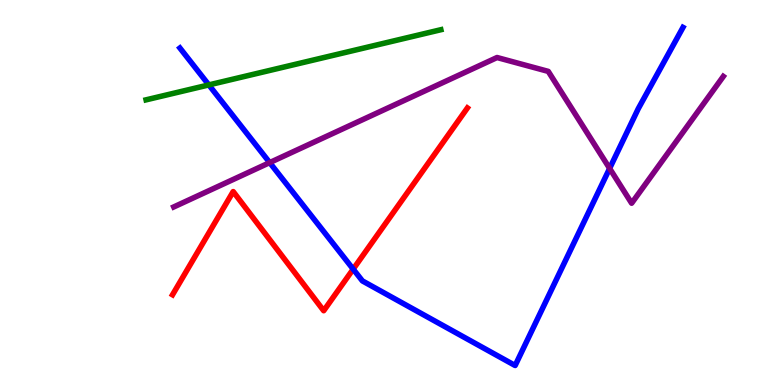[{'lines': ['blue', 'red'], 'intersections': [{'x': 4.56, 'y': 3.01}]}, {'lines': ['green', 'red'], 'intersections': []}, {'lines': ['purple', 'red'], 'intersections': []}, {'lines': ['blue', 'green'], 'intersections': [{'x': 2.69, 'y': 7.79}]}, {'lines': ['blue', 'purple'], 'intersections': [{'x': 3.48, 'y': 5.78}, {'x': 7.87, 'y': 5.63}]}, {'lines': ['green', 'purple'], 'intersections': []}]